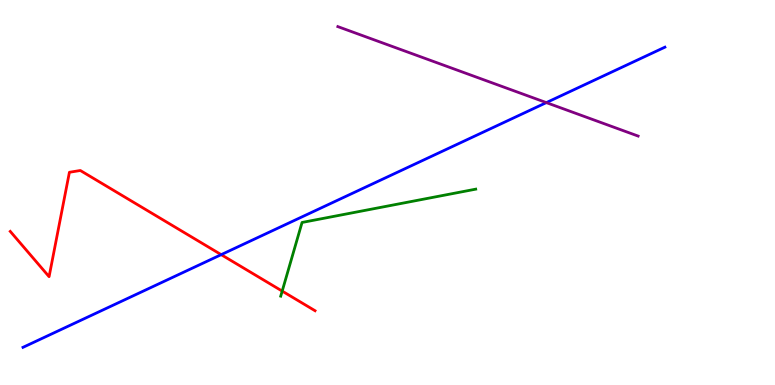[{'lines': ['blue', 'red'], 'intersections': [{'x': 2.85, 'y': 3.39}]}, {'lines': ['green', 'red'], 'intersections': [{'x': 3.64, 'y': 2.44}]}, {'lines': ['purple', 'red'], 'intersections': []}, {'lines': ['blue', 'green'], 'intersections': []}, {'lines': ['blue', 'purple'], 'intersections': [{'x': 7.05, 'y': 7.33}]}, {'lines': ['green', 'purple'], 'intersections': []}]